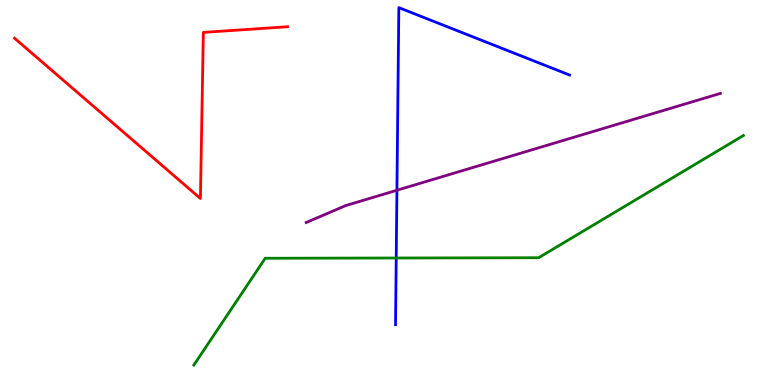[{'lines': ['blue', 'red'], 'intersections': []}, {'lines': ['green', 'red'], 'intersections': []}, {'lines': ['purple', 'red'], 'intersections': []}, {'lines': ['blue', 'green'], 'intersections': [{'x': 5.11, 'y': 3.3}]}, {'lines': ['blue', 'purple'], 'intersections': [{'x': 5.12, 'y': 5.06}]}, {'lines': ['green', 'purple'], 'intersections': []}]